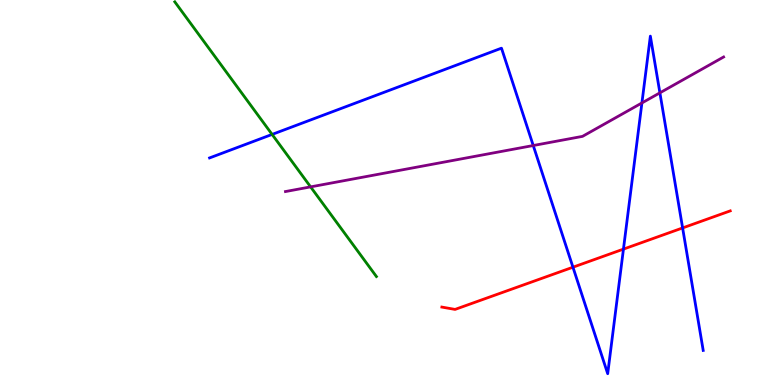[{'lines': ['blue', 'red'], 'intersections': [{'x': 7.39, 'y': 3.06}, {'x': 8.04, 'y': 3.53}, {'x': 8.81, 'y': 4.08}]}, {'lines': ['green', 'red'], 'intersections': []}, {'lines': ['purple', 'red'], 'intersections': []}, {'lines': ['blue', 'green'], 'intersections': [{'x': 3.51, 'y': 6.51}]}, {'lines': ['blue', 'purple'], 'intersections': [{'x': 6.88, 'y': 6.22}, {'x': 8.28, 'y': 7.33}, {'x': 8.51, 'y': 7.59}]}, {'lines': ['green', 'purple'], 'intersections': [{'x': 4.01, 'y': 5.15}]}]